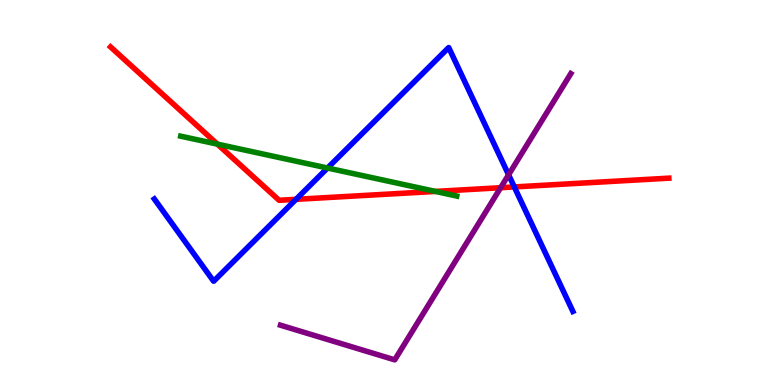[{'lines': ['blue', 'red'], 'intersections': [{'x': 3.82, 'y': 4.82}, {'x': 6.64, 'y': 5.14}]}, {'lines': ['green', 'red'], 'intersections': [{'x': 2.81, 'y': 6.26}, {'x': 5.62, 'y': 5.03}]}, {'lines': ['purple', 'red'], 'intersections': [{'x': 6.46, 'y': 5.12}]}, {'lines': ['blue', 'green'], 'intersections': [{'x': 4.23, 'y': 5.64}]}, {'lines': ['blue', 'purple'], 'intersections': [{'x': 6.56, 'y': 5.46}]}, {'lines': ['green', 'purple'], 'intersections': []}]